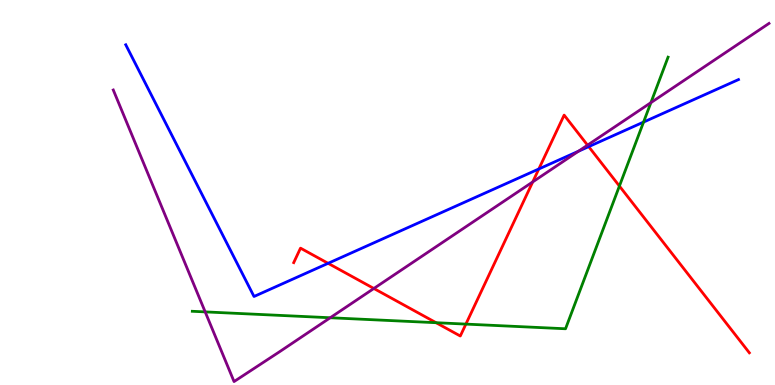[{'lines': ['blue', 'red'], 'intersections': [{'x': 4.23, 'y': 3.16}, {'x': 6.95, 'y': 5.61}, {'x': 7.6, 'y': 6.19}]}, {'lines': ['green', 'red'], 'intersections': [{'x': 5.63, 'y': 1.62}, {'x': 6.01, 'y': 1.58}, {'x': 7.99, 'y': 5.17}]}, {'lines': ['purple', 'red'], 'intersections': [{'x': 4.82, 'y': 2.51}, {'x': 6.87, 'y': 5.28}, {'x': 7.58, 'y': 6.23}]}, {'lines': ['blue', 'green'], 'intersections': [{'x': 8.3, 'y': 6.83}]}, {'lines': ['blue', 'purple'], 'intersections': [{'x': 7.46, 'y': 6.07}]}, {'lines': ['green', 'purple'], 'intersections': [{'x': 2.65, 'y': 1.9}, {'x': 4.26, 'y': 1.75}, {'x': 8.4, 'y': 7.33}]}]